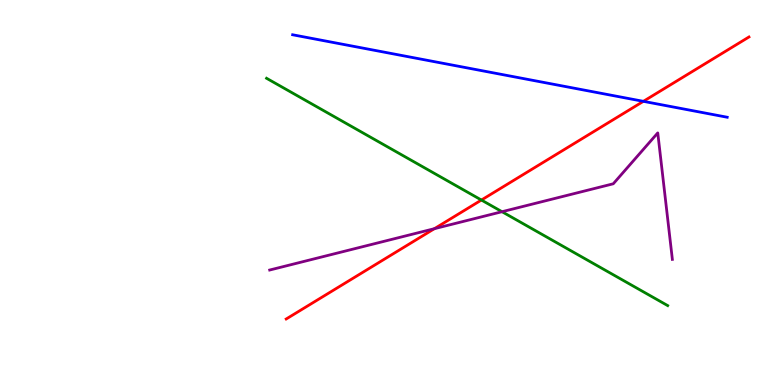[{'lines': ['blue', 'red'], 'intersections': [{'x': 8.3, 'y': 7.37}]}, {'lines': ['green', 'red'], 'intersections': [{'x': 6.21, 'y': 4.8}]}, {'lines': ['purple', 'red'], 'intersections': [{'x': 5.61, 'y': 4.06}]}, {'lines': ['blue', 'green'], 'intersections': []}, {'lines': ['blue', 'purple'], 'intersections': []}, {'lines': ['green', 'purple'], 'intersections': [{'x': 6.48, 'y': 4.5}]}]